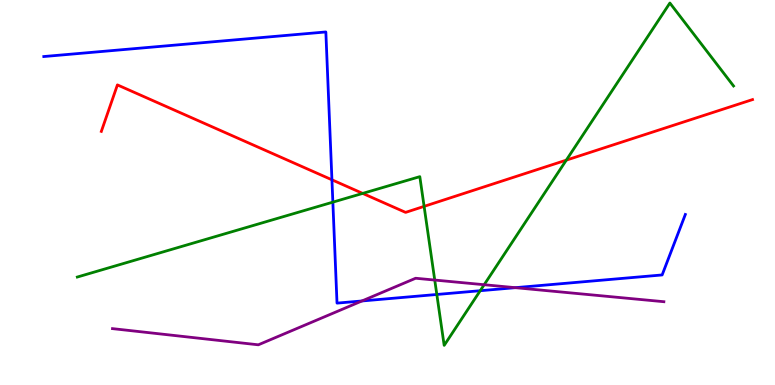[{'lines': ['blue', 'red'], 'intersections': [{'x': 4.28, 'y': 5.33}]}, {'lines': ['green', 'red'], 'intersections': [{'x': 4.68, 'y': 4.98}, {'x': 5.47, 'y': 4.64}, {'x': 7.31, 'y': 5.84}]}, {'lines': ['purple', 'red'], 'intersections': []}, {'lines': ['blue', 'green'], 'intersections': [{'x': 4.29, 'y': 4.75}, {'x': 5.64, 'y': 2.35}, {'x': 6.2, 'y': 2.45}]}, {'lines': ['blue', 'purple'], 'intersections': [{'x': 4.67, 'y': 2.18}, {'x': 6.65, 'y': 2.53}]}, {'lines': ['green', 'purple'], 'intersections': [{'x': 5.61, 'y': 2.73}, {'x': 6.25, 'y': 2.6}]}]